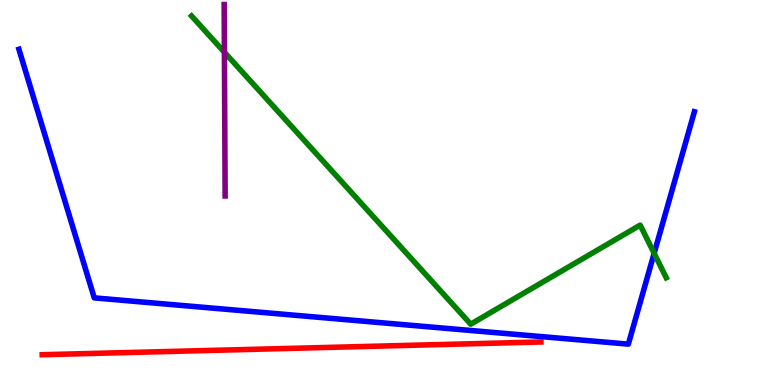[{'lines': ['blue', 'red'], 'intersections': []}, {'lines': ['green', 'red'], 'intersections': []}, {'lines': ['purple', 'red'], 'intersections': []}, {'lines': ['blue', 'green'], 'intersections': [{'x': 8.44, 'y': 3.42}]}, {'lines': ['blue', 'purple'], 'intersections': []}, {'lines': ['green', 'purple'], 'intersections': [{'x': 2.9, 'y': 8.64}]}]